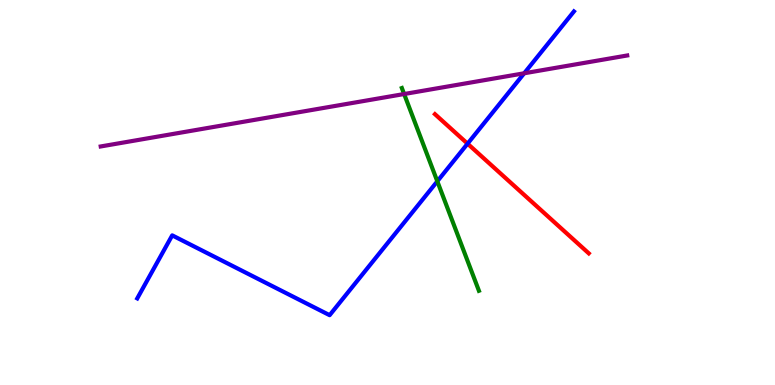[{'lines': ['blue', 'red'], 'intersections': [{'x': 6.03, 'y': 6.27}]}, {'lines': ['green', 'red'], 'intersections': []}, {'lines': ['purple', 'red'], 'intersections': []}, {'lines': ['blue', 'green'], 'intersections': [{'x': 5.64, 'y': 5.29}]}, {'lines': ['blue', 'purple'], 'intersections': [{'x': 6.76, 'y': 8.1}]}, {'lines': ['green', 'purple'], 'intersections': [{'x': 5.21, 'y': 7.56}]}]